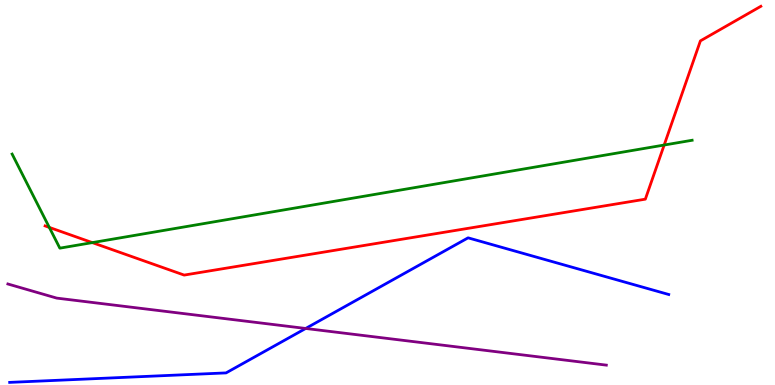[{'lines': ['blue', 'red'], 'intersections': []}, {'lines': ['green', 'red'], 'intersections': [{'x': 0.636, 'y': 4.09}, {'x': 1.19, 'y': 3.7}, {'x': 8.57, 'y': 6.23}]}, {'lines': ['purple', 'red'], 'intersections': []}, {'lines': ['blue', 'green'], 'intersections': []}, {'lines': ['blue', 'purple'], 'intersections': [{'x': 3.94, 'y': 1.47}]}, {'lines': ['green', 'purple'], 'intersections': []}]